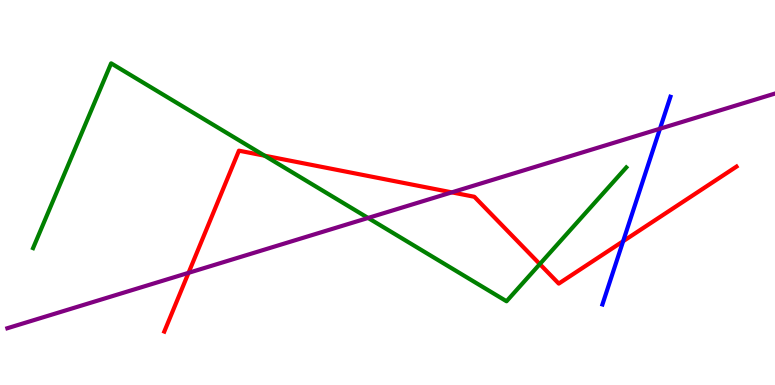[{'lines': ['blue', 'red'], 'intersections': [{'x': 8.04, 'y': 3.73}]}, {'lines': ['green', 'red'], 'intersections': [{'x': 3.41, 'y': 5.96}, {'x': 6.97, 'y': 3.14}]}, {'lines': ['purple', 'red'], 'intersections': [{'x': 2.43, 'y': 2.91}, {'x': 5.83, 'y': 5.0}]}, {'lines': ['blue', 'green'], 'intersections': []}, {'lines': ['blue', 'purple'], 'intersections': [{'x': 8.52, 'y': 6.66}]}, {'lines': ['green', 'purple'], 'intersections': [{'x': 4.75, 'y': 4.34}]}]